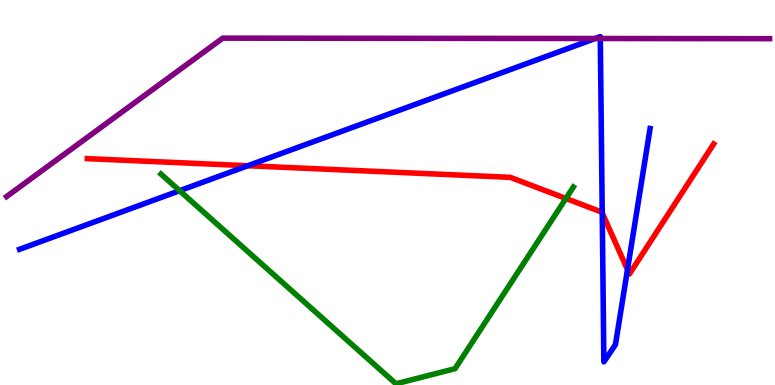[{'lines': ['blue', 'red'], 'intersections': [{'x': 3.2, 'y': 5.7}, {'x': 7.77, 'y': 4.47}, {'x': 8.1, 'y': 3.0}]}, {'lines': ['green', 'red'], 'intersections': [{'x': 7.3, 'y': 4.84}]}, {'lines': ['purple', 'red'], 'intersections': []}, {'lines': ['blue', 'green'], 'intersections': [{'x': 2.32, 'y': 5.05}]}, {'lines': ['blue', 'purple'], 'intersections': [{'x': 7.68, 'y': 9.0}, {'x': 7.75, 'y': 9.0}]}, {'lines': ['green', 'purple'], 'intersections': []}]